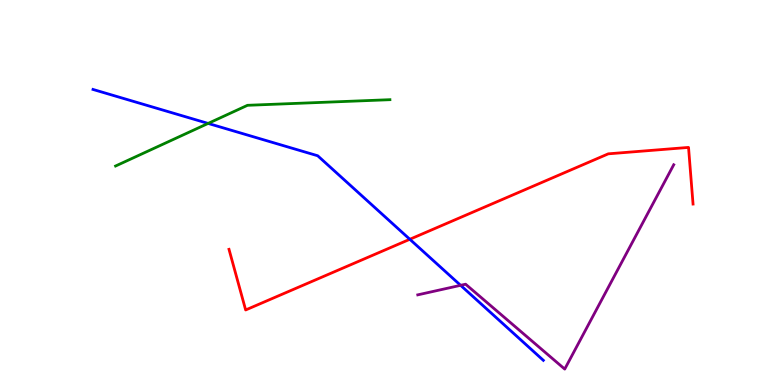[{'lines': ['blue', 'red'], 'intersections': [{'x': 5.29, 'y': 3.78}]}, {'lines': ['green', 'red'], 'intersections': []}, {'lines': ['purple', 'red'], 'intersections': []}, {'lines': ['blue', 'green'], 'intersections': [{'x': 2.69, 'y': 6.79}]}, {'lines': ['blue', 'purple'], 'intersections': [{'x': 5.94, 'y': 2.59}]}, {'lines': ['green', 'purple'], 'intersections': []}]